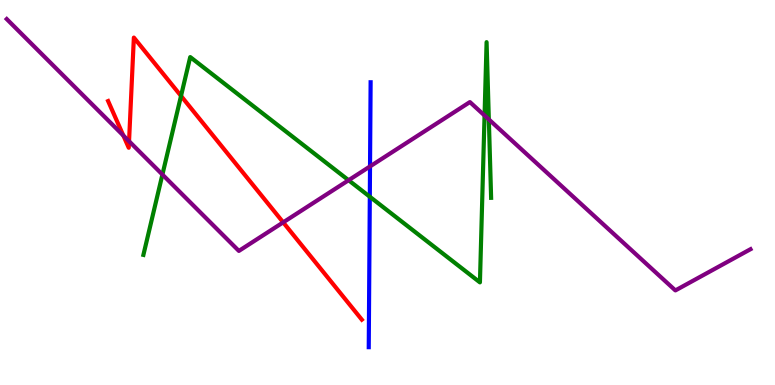[{'lines': ['blue', 'red'], 'intersections': []}, {'lines': ['green', 'red'], 'intersections': [{'x': 2.34, 'y': 7.51}]}, {'lines': ['purple', 'red'], 'intersections': [{'x': 1.59, 'y': 6.48}, {'x': 1.67, 'y': 6.33}, {'x': 3.65, 'y': 4.22}]}, {'lines': ['blue', 'green'], 'intersections': [{'x': 4.77, 'y': 4.89}]}, {'lines': ['blue', 'purple'], 'intersections': [{'x': 4.77, 'y': 5.68}]}, {'lines': ['green', 'purple'], 'intersections': [{'x': 2.1, 'y': 5.47}, {'x': 4.5, 'y': 5.32}, {'x': 6.25, 'y': 7.0}, {'x': 6.31, 'y': 6.9}]}]